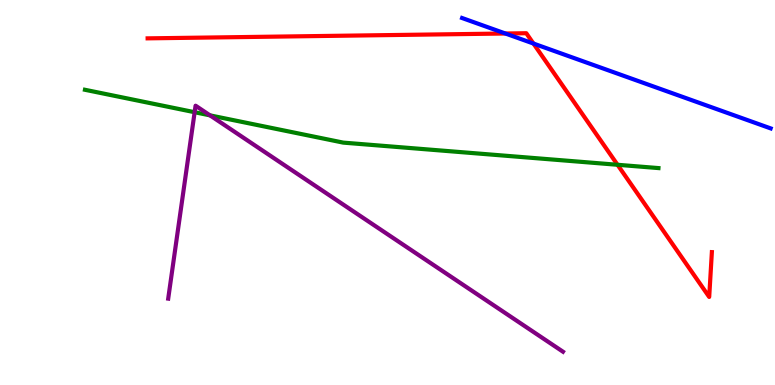[{'lines': ['blue', 'red'], 'intersections': [{'x': 6.52, 'y': 9.13}, {'x': 6.88, 'y': 8.87}]}, {'lines': ['green', 'red'], 'intersections': [{'x': 7.97, 'y': 5.72}]}, {'lines': ['purple', 'red'], 'intersections': []}, {'lines': ['blue', 'green'], 'intersections': []}, {'lines': ['blue', 'purple'], 'intersections': []}, {'lines': ['green', 'purple'], 'intersections': [{'x': 2.51, 'y': 7.09}, {'x': 2.71, 'y': 7.0}]}]